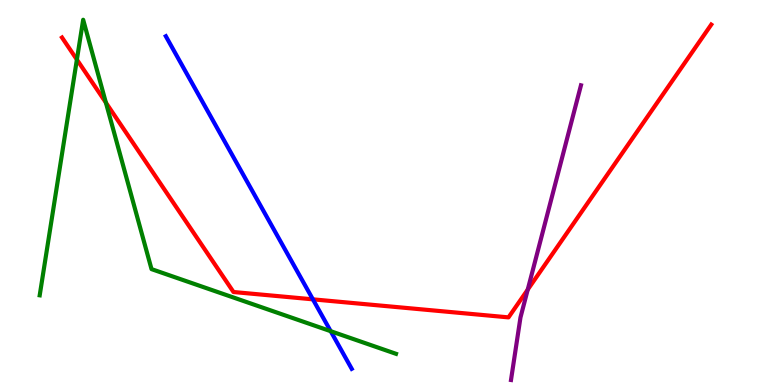[{'lines': ['blue', 'red'], 'intersections': [{'x': 4.04, 'y': 2.22}]}, {'lines': ['green', 'red'], 'intersections': [{'x': 0.992, 'y': 8.45}, {'x': 1.37, 'y': 7.33}]}, {'lines': ['purple', 'red'], 'intersections': [{'x': 6.81, 'y': 2.48}]}, {'lines': ['blue', 'green'], 'intersections': [{'x': 4.27, 'y': 1.4}]}, {'lines': ['blue', 'purple'], 'intersections': []}, {'lines': ['green', 'purple'], 'intersections': []}]